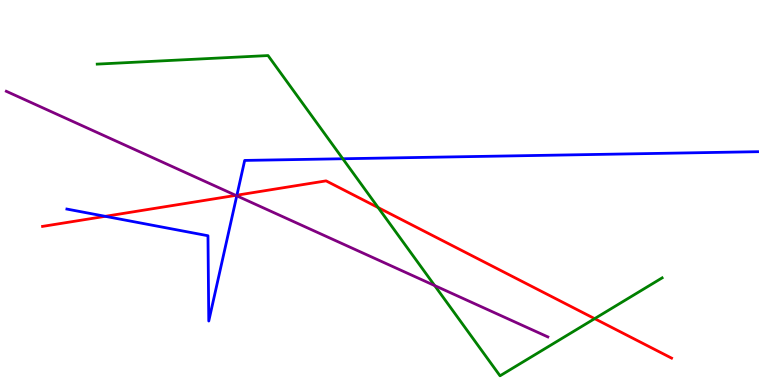[{'lines': ['blue', 'red'], 'intersections': [{'x': 1.36, 'y': 4.38}, {'x': 3.06, 'y': 4.93}]}, {'lines': ['green', 'red'], 'intersections': [{'x': 4.88, 'y': 4.61}, {'x': 7.67, 'y': 1.72}]}, {'lines': ['purple', 'red'], 'intersections': [{'x': 3.04, 'y': 4.93}]}, {'lines': ['blue', 'green'], 'intersections': [{'x': 4.42, 'y': 5.88}]}, {'lines': ['blue', 'purple'], 'intersections': [{'x': 3.06, 'y': 4.91}]}, {'lines': ['green', 'purple'], 'intersections': [{'x': 5.61, 'y': 2.58}]}]